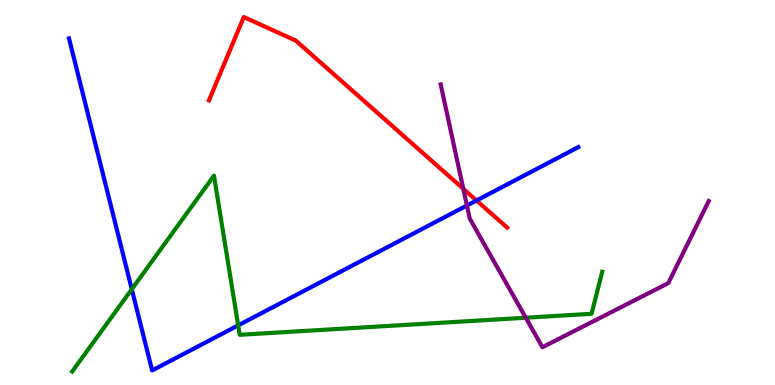[{'lines': ['blue', 'red'], 'intersections': [{'x': 6.15, 'y': 4.79}]}, {'lines': ['green', 'red'], 'intersections': []}, {'lines': ['purple', 'red'], 'intersections': [{'x': 5.98, 'y': 5.1}]}, {'lines': ['blue', 'green'], 'intersections': [{'x': 1.7, 'y': 2.49}, {'x': 3.07, 'y': 1.55}]}, {'lines': ['blue', 'purple'], 'intersections': [{'x': 6.02, 'y': 4.66}]}, {'lines': ['green', 'purple'], 'intersections': [{'x': 6.78, 'y': 1.75}]}]